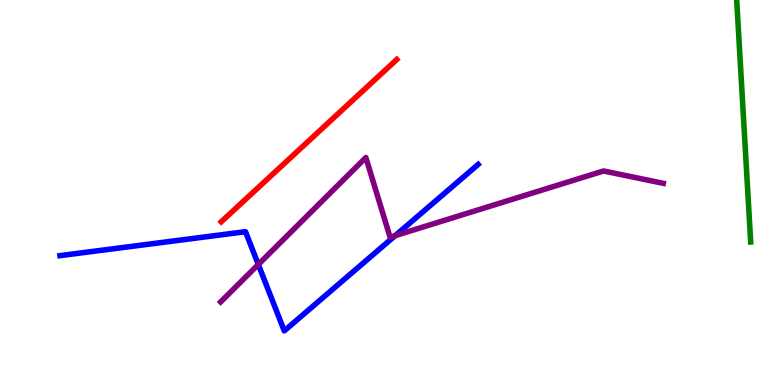[{'lines': ['blue', 'red'], 'intersections': []}, {'lines': ['green', 'red'], 'intersections': []}, {'lines': ['purple', 'red'], 'intersections': []}, {'lines': ['blue', 'green'], 'intersections': []}, {'lines': ['blue', 'purple'], 'intersections': [{'x': 3.33, 'y': 3.13}, {'x': 5.1, 'y': 3.88}]}, {'lines': ['green', 'purple'], 'intersections': []}]